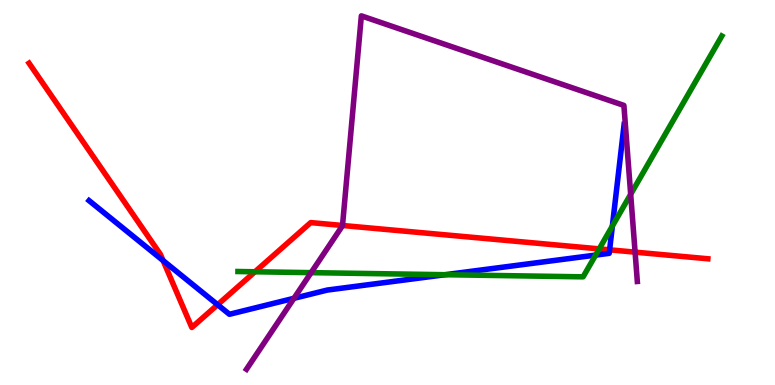[{'lines': ['blue', 'red'], 'intersections': [{'x': 2.1, 'y': 3.23}, {'x': 2.81, 'y': 2.09}, {'x': 7.87, 'y': 3.51}]}, {'lines': ['green', 'red'], 'intersections': [{'x': 3.29, 'y': 2.94}, {'x': 7.73, 'y': 3.54}]}, {'lines': ['purple', 'red'], 'intersections': [{'x': 4.42, 'y': 4.14}, {'x': 8.19, 'y': 3.45}]}, {'lines': ['blue', 'green'], 'intersections': [{'x': 5.74, 'y': 2.86}, {'x': 7.69, 'y': 3.37}, {'x': 7.9, 'y': 4.13}]}, {'lines': ['blue', 'purple'], 'intersections': [{'x': 3.79, 'y': 2.25}]}, {'lines': ['green', 'purple'], 'intersections': [{'x': 4.01, 'y': 2.92}, {'x': 8.14, 'y': 4.95}]}]